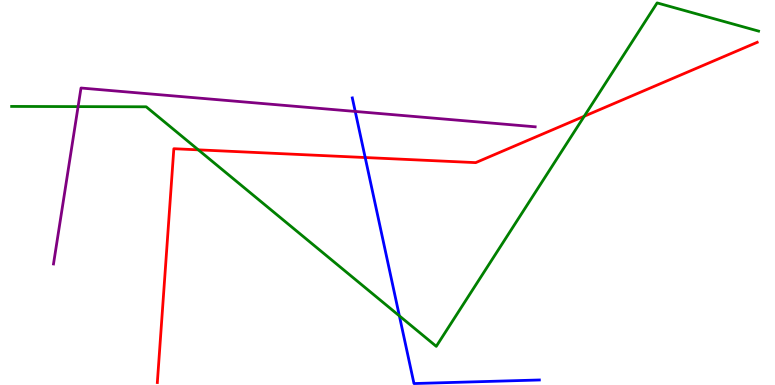[{'lines': ['blue', 'red'], 'intersections': [{'x': 4.71, 'y': 5.91}]}, {'lines': ['green', 'red'], 'intersections': [{'x': 2.56, 'y': 6.11}, {'x': 7.54, 'y': 6.98}]}, {'lines': ['purple', 'red'], 'intersections': []}, {'lines': ['blue', 'green'], 'intersections': [{'x': 5.15, 'y': 1.8}]}, {'lines': ['blue', 'purple'], 'intersections': [{'x': 4.58, 'y': 7.11}]}, {'lines': ['green', 'purple'], 'intersections': [{'x': 1.01, 'y': 7.23}]}]